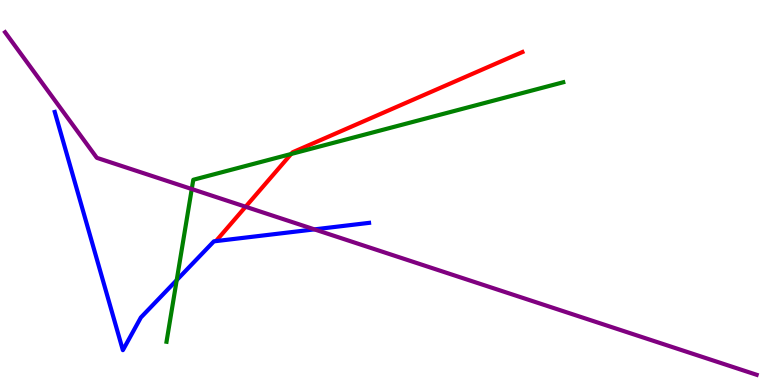[{'lines': ['blue', 'red'], 'intersections': []}, {'lines': ['green', 'red'], 'intersections': [{'x': 3.76, 'y': 6.0}]}, {'lines': ['purple', 'red'], 'intersections': [{'x': 3.17, 'y': 4.63}]}, {'lines': ['blue', 'green'], 'intersections': [{'x': 2.28, 'y': 2.72}]}, {'lines': ['blue', 'purple'], 'intersections': [{'x': 4.06, 'y': 4.04}]}, {'lines': ['green', 'purple'], 'intersections': [{'x': 2.47, 'y': 5.09}]}]